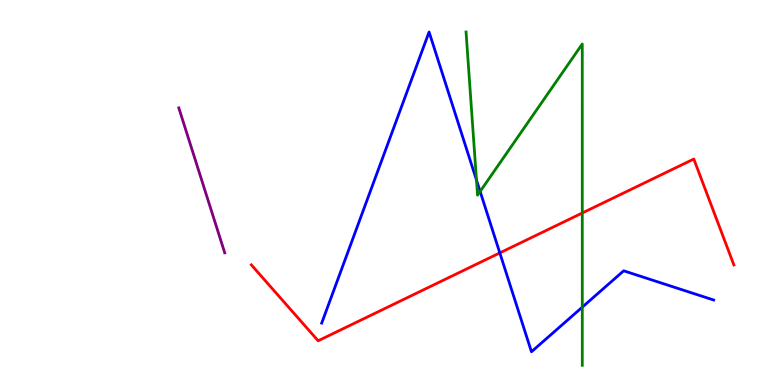[{'lines': ['blue', 'red'], 'intersections': [{'x': 6.45, 'y': 3.43}]}, {'lines': ['green', 'red'], 'intersections': [{'x': 7.51, 'y': 4.47}]}, {'lines': ['purple', 'red'], 'intersections': []}, {'lines': ['blue', 'green'], 'intersections': [{'x': 6.15, 'y': 5.32}, {'x': 6.2, 'y': 5.03}, {'x': 7.51, 'y': 2.02}]}, {'lines': ['blue', 'purple'], 'intersections': []}, {'lines': ['green', 'purple'], 'intersections': []}]